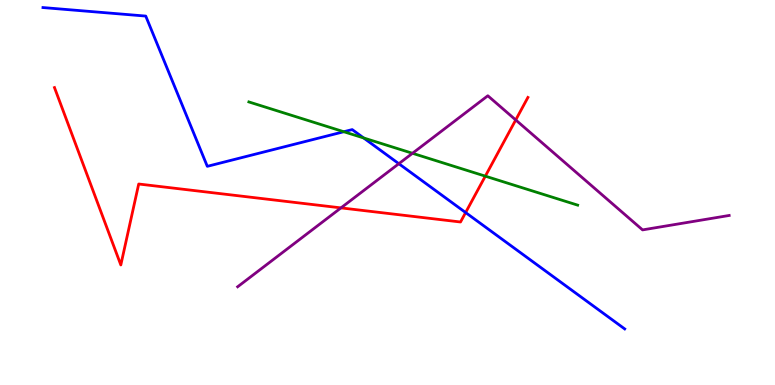[{'lines': ['blue', 'red'], 'intersections': [{'x': 6.01, 'y': 4.48}]}, {'lines': ['green', 'red'], 'intersections': [{'x': 6.26, 'y': 5.42}]}, {'lines': ['purple', 'red'], 'intersections': [{'x': 4.4, 'y': 4.6}, {'x': 6.65, 'y': 6.88}]}, {'lines': ['blue', 'green'], 'intersections': [{'x': 4.44, 'y': 6.58}, {'x': 4.69, 'y': 6.42}]}, {'lines': ['blue', 'purple'], 'intersections': [{'x': 5.15, 'y': 5.75}]}, {'lines': ['green', 'purple'], 'intersections': [{'x': 5.32, 'y': 6.02}]}]